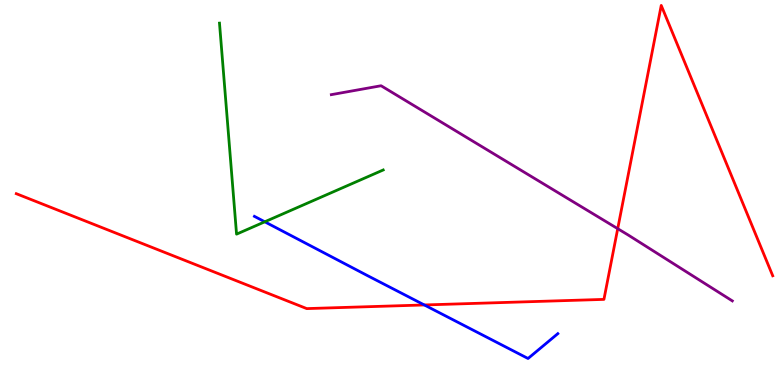[{'lines': ['blue', 'red'], 'intersections': [{'x': 5.48, 'y': 2.08}]}, {'lines': ['green', 'red'], 'intersections': []}, {'lines': ['purple', 'red'], 'intersections': [{'x': 7.97, 'y': 4.06}]}, {'lines': ['blue', 'green'], 'intersections': [{'x': 3.42, 'y': 4.24}]}, {'lines': ['blue', 'purple'], 'intersections': []}, {'lines': ['green', 'purple'], 'intersections': []}]